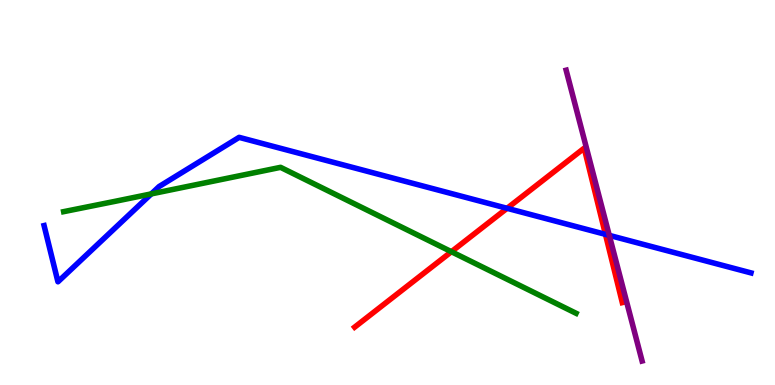[{'lines': ['blue', 'red'], 'intersections': [{'x': 6.54, 'y': 4.59}, {'x': 7.81, 'y': 3.91}]}, {'lines': ['green', 'red'], 'intersections': [{'x': 5.82, 'y': 3.46}]}, {'lines': ['purple', 'red'], 'intersections': []}, {'lines': ['blue', 'green'], 'intersections': [{'x': 1.95, 'y': 4.96}]}, {'lines': ['blue', 'purple'], 'intersections': [{'x': 7.86, 'y': 3.89}]}, {'lines': ['green', 'purple'], 'intersections': []}]